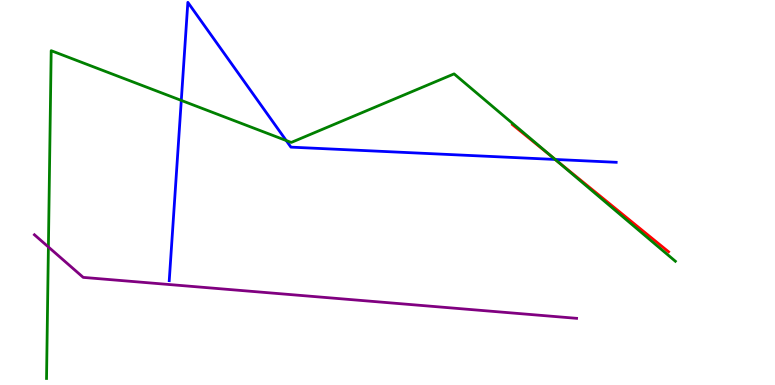[{'lines': ['blue', 'red'], 'intersections': [{'x': 7.16, 'y': 5.86}]}, {'lines': ['green', 'red'], 'intersections': [{'x': 7.15, 'y': 5.89}]}, {'lines': ['purple', 'red'], 'intersections': []}, {'lines': ['blue', 'green'], 'intersections': [{'x': 2.34, 'y': 7.39}, {'x': 3.69, 'y': 6.35}, {'x': 7.16, 'y': 5.86}]}, {'lines': ['blue', 'purple'], 'intersections': []}, {'lines': ['green', 'purple'], 'intersections': [{'x': 0.625, 'y': 3.58}]}]